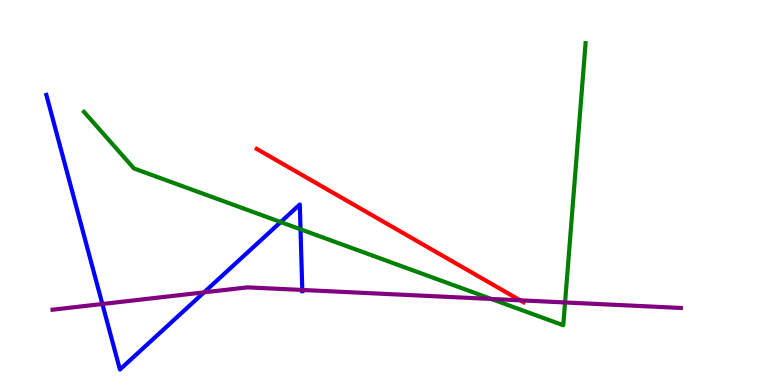[{'lines': ['blue', 'red'], 'intersections': []}, {'lines': ['green', 'red'], 'intersections': []}, {'lines': ['purple', 'red'], 'intersections': [{'x': 6.71, 'y': 2.2}]}, {'lines': ['blue', 'green'], 'intersections': [{'x': 3.62, 'y': 4.23}, {'x': 3.88, 'y': 4.04}]}, {'lines': ['blue', 'purple'], 'intersections': [{'x': 1.32, 'y': 2.1}, {'x': 2.63, 'y': 2.41}, {'x': 3.9, 'y': 2.47}]}, {'lines': ['green', 'purple'], 'intersections': [{'x': 6.34, 'y': 2.24}, {'x': 7.29, 'y': 2.14}]}]